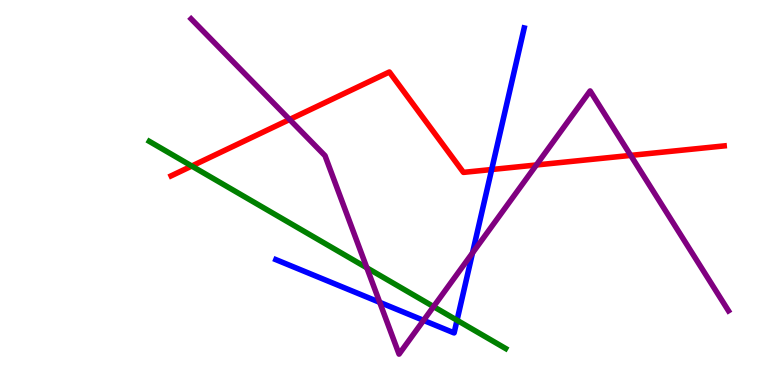[{'lines': ['blue', 'red'], 'intersections': [{'x': 6.34, 'y': 5.6}]}, {'lines': ['green', 'red'], 'intersections': [{'x': 2.47, 'y': 5.69}]}, {'lines': ['purple', 'red'], 'intersections': [{'x': 3.74, 'y': 6.9}, {'x': 6.92, 'y': 5.71}, {'x': 8.14, 'y': 5.96}]}, {'lines': ['blue', 'green'], 'intersections': [{'x': 5.9, 'y': 1.68}]}, {'lines': ['blue', 'purple'], 'intersections': [{'x': 4.9, 'y': 2.15}, {'x': 5.47, 'y': 1.68}, {'x': 6.1, 'y': 3.43}]}, {'lines': ['green', 'purple'], 'intersections': [{'x': 4.73, 'y': 3.04}, {'x': 5.59, 'y': 2.04}]}]